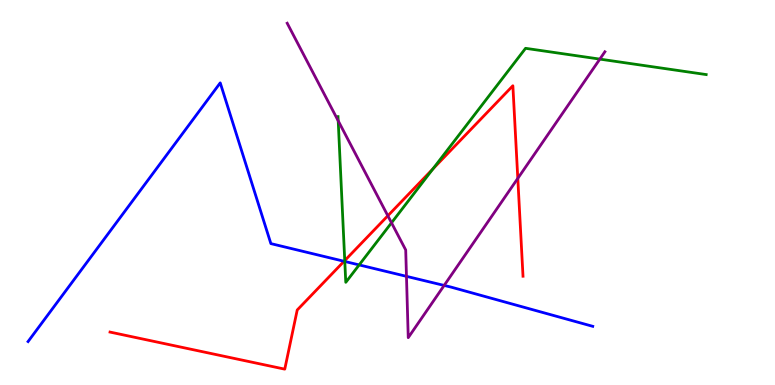[{'lines': ['blue', 'red'], 'intersections': [{'x': 4.44, 'y': 3.21}]}, {'lines': ['green', 'red'], 'intersections': [{'x': 4.45, 'y': 3.23}, {'x': 5.59, 'y': 5.61}]}, {'lines': ['purple', 'red'], 'intersections': [{'x': 5.0, 'y': 4.4}, {'x': 6.68, 'y': 5.37}]}, {'lines': ['blue', 'green'], 'intersections': [{'x': 4.45, 'y': 3.21}, {'x': 4.63, 'y': 3.12}]}, {'lines': ['blue', 'purple'], 'intersections': [{'x': 5.24, 'y': 2.82}, {'x': 5.73, 'y': 2.59}]}, {'lines': ['green', 'purple'], 'intersections': [{'x': 4.36, 'y': 6.86}, {'x': 5.05, 'y': 4.21}, {'x': 7.74, 'y': 8.46}]}]